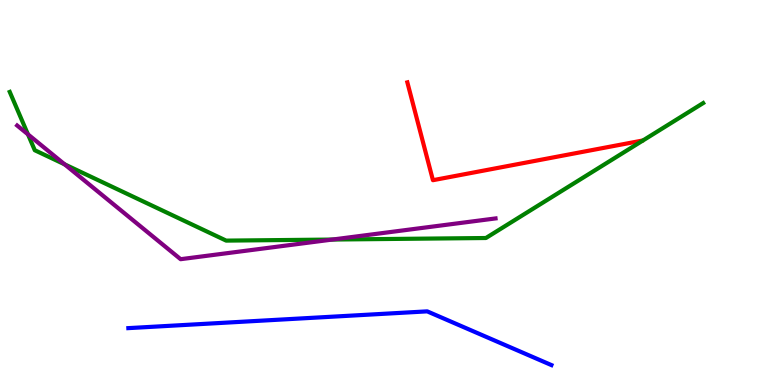[{'lines': ['blue', 'red'], 'intersections': []}, {'lines': ['green', 'red'], 'intersections': []}, {'lines': ['purple', 'red'], 'intersections': []}, {'lines': ['blue', 'green'], 'intersections': []}, {'lines': ['blue', 'purple'], 'intersections': []}, {'lines': ['green', 'purple'], 'intersections': [{'x': 0.361, 'y': 6.51}, {'x': 0.834, 'y': 5.73}, {'x': 4.29, 'y': 3.78}]}]